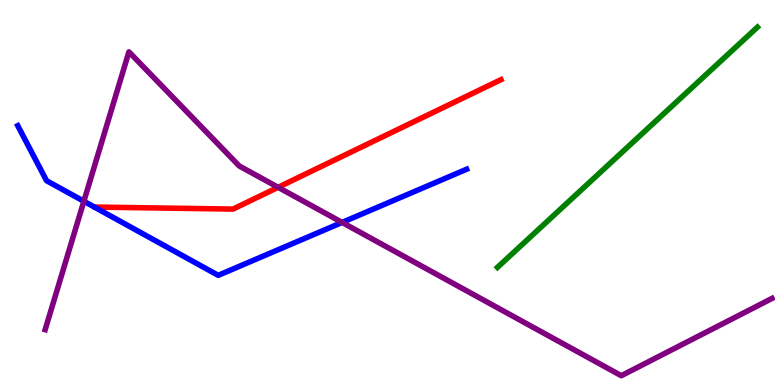[{'lines': ['blue', 'red'], 'intersections': []}, {'lines': ['green', 'red'], 'intersections': []}, {'lines': ['purple', 'red'], 'intersections': [{'x': 3.59, 'y': 5.13}]}, {'lines': ['blue', 'green'], 'intersections': []}, {'lines': ['blue', 'purple'], 'intersections': [{'x': 1.08, 'y': 4.77}, {'x': 4.41, 'y': 4.22}]}, {'lines': ['green', 'purple'], 'intersections': []}]